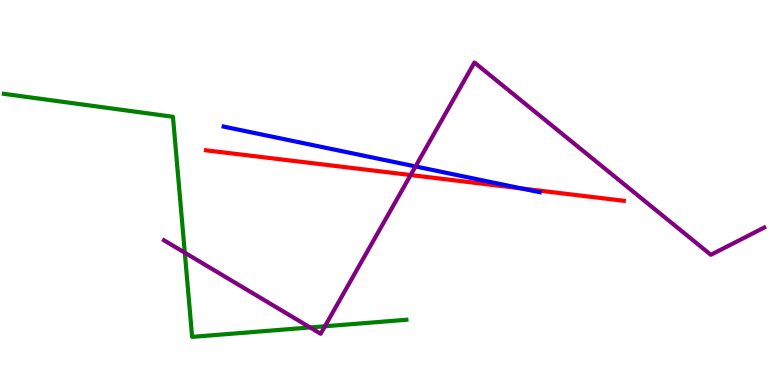[{'lines': ['blue', 'red'], 'intersections': [{'x': 6.73, 'y': 5.11}]}, {'lines': ['green', 'red'], 'intersections': []}, {'lines': ['purple', 'red'], 'intersections': [{'x': 5.3, 'y': 5.45}]}, {'lines': ['blue', 'green'], 'intersections': []}, {'lines': ['blue', 'purple'], 'intersections': [{'x': 5.36, 'y': 5.68}]}, {'lines': ['green', 'purple'], 'intersections': [{'x': 2.38, 'y': 3.44}, {'x': 4.0, 'y': 1.49}, {'x': 4.19, 'y': 1.53}]}]